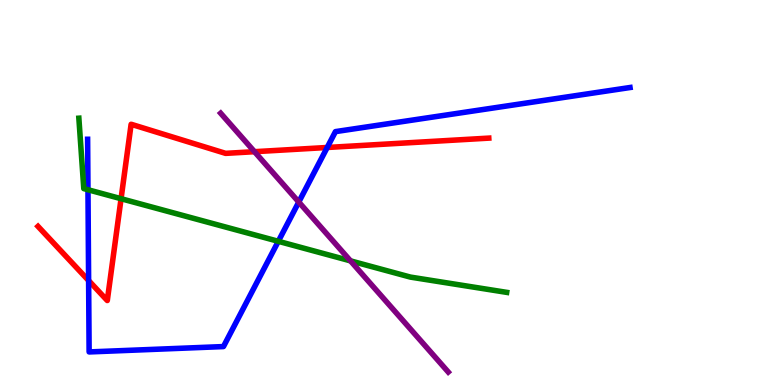[{'lines': ['blue', 'red'], 'intersections': [{'x': 1.14, 'y': 2.71}, {'x': 4.22, 'y': 6.17}]}, {'lines': ['green', 'red'], 'intersections': [{'x': 1.56, 'y': 4.84}]}, {'lines': ['purple', 'red'], 'intersections': [{'x': 3.28, 'y': 6.06}]}, {'lines': ['blue', 'green'], 'intersections': [{'x': 1.14, 'y': 5.07}, {'x': 3.59, 'y': 3.73}]}, {'lines': ['blue', 'purple'], 'intersections': [{'x': 3.86, 'y': 4.75}]}, {'lines': ['green', 'purple'], 'intersections': [{'x': 4.52, 'y': 3.22}]}]